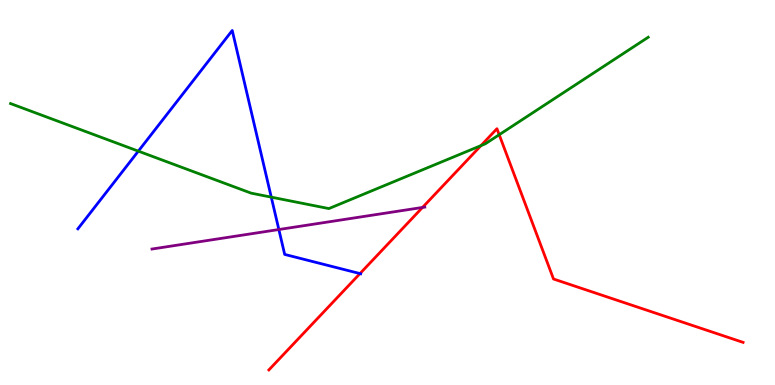[{'lines': ['blue', 'red'], 'intersections': [{'x': 4.64, 'y': 2.89}]}, {'lines': ['green', 'red'], 'intersections': [{'x': 6.21, 'y': 6.22}, {'x': 6.44, 'y': 6.5}]}, {'lines': ['purple', 'red'], 'intersections': [{'x': 5.45, 'y': 4.61}]}, {'lines': ['blue', 'green'], 'intersections': [{'x': 1.79, 'y': 6.07}, {'x': 3.5, 'y': 4.88}]}, {'lines': ['blue', 'purple'], 'intersections': [{'x': 3.6, 'y': 4.04}]}, {'lines': ['green', 'purple'], 'intersections': []}]